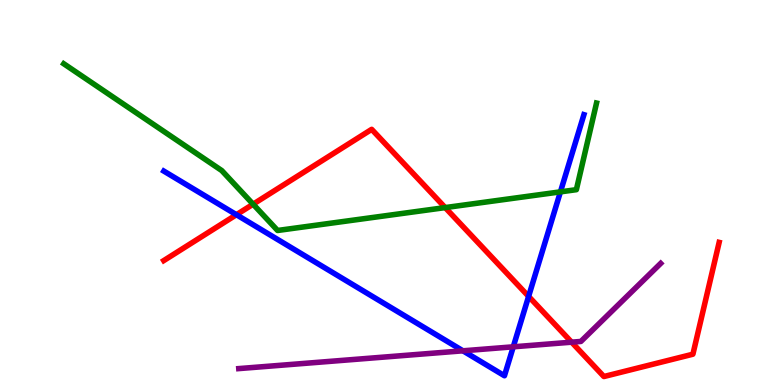[{'lines': ['blue', 'red'], 'intersections': [{'x': 3.05, 'y': 4.42}, {'x': 6.82, 'y': 2.3}]}, {'lines': ['green', 'red'], 'intersections': [{'x': 3.27, 'y': 4.7}, {'x': 5.74, 'y': 4.61}]}, {'lines': ['purple', 'red'], 'intersections': [{'x': 7.38, 'y': 1.11}]}, {'lines': ['blue', 'green'], 'intersections': [{'x': 7.23, 'y': 5.02}]}, {'lines': ['blue', 'purple'], 'intersections': [{'x': 5.97, 'y': 0.888}, {'x': 6.62, 'y': 0.992}]}, {'lines': ['green', 'purple'], 'intersections': []}]